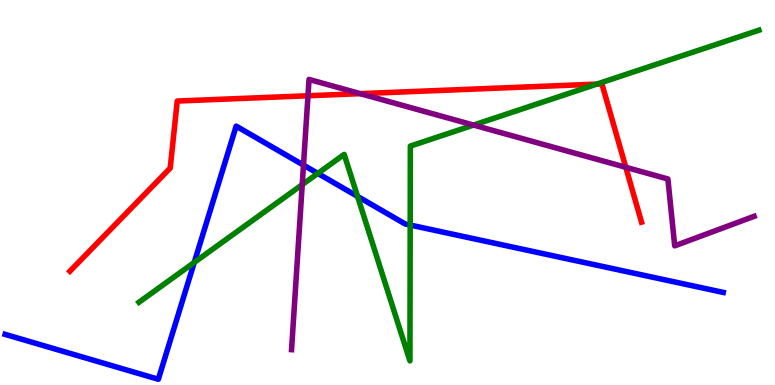[{'lines': ['blue', 'red'], 'intersections': []}, {'lines': ['green', 'red'], 'intersections': [{'x': 7.7, 'y': 7.82}]}, {'lines': ['purple', 'red'], 'intersections': [{'x': 3.97, 'y': 7.51}, {'x': 4.65, 'y': 7.57}, {'x': 8.07, 'y': 5.65}]}, {'lines': ['blue', 'green'], 'intersections': [{'x': 2.51, 'y': 3.18}, {'x': 4.1, 'y': 5.5}, {'x': 4.61, 'y': 4.9}, {'x': 5.29, 'y': 4.15}]}, {'lines': ['blue', 'purple'], 'intersections': [{'x': 3.92, 'y': 5.71}]}, {'lines': ['green', 'purple'], 'intersections': [{'x': 3.9, 'y': 5.2}, {'x': 6.11, 'y': 6.75}]}]